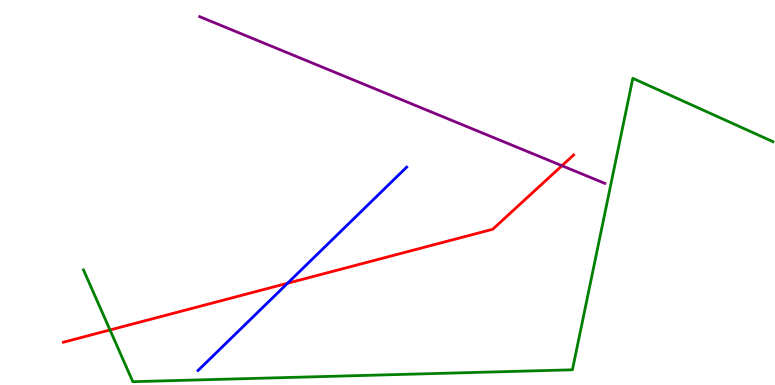[{'lines': ['blue', 'red'], 'intersections': [{'x': 3.71, 'y': 2.64}]}, {'lines': ['green', 'red'], 'intersections': [{'x': 1.42, 'y': 1.43}]}, {'lines': ['purple', 'red'], 'intersections': [{'x': 7.25, 'y': 5.7}]}, {'lines': ['blue', 'green'], 'intersections': []}, {'lines': ['blue', 'purple'], 'intersections': []}, {'lines': ['green', 'purple'], 'intersections': []}]